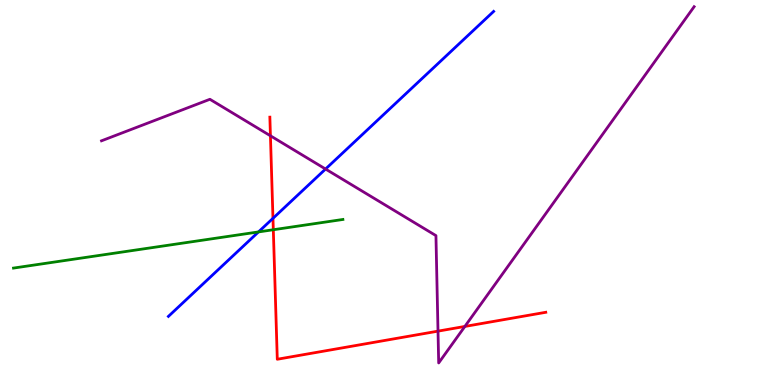[{'lines': ['blue', 'red'], 'intersections': [{'x': 3.52, 'y': 4.33}]}, {'lines': ['green', 'red'], 'intersections': [{'x': 3.53, 'y': 4.03}]}, {'lines': ['purple', 'red'], 'intersections': [{'x': 3.49, 'y': 6.47}, {'x': 5.65, 'y': 1.4}, {'x': 6.0, 'y': 1.52}]}, {'lines': ['blue', 'green'], 'intersections': [{'x': 3.34, 'y': 3.98}]}, {'lines': ['blue', 'purple'], 'intersections': [{'x': 4.2, 'y': 5.61}]}, {'lines': ['green', 'purple'], 'intersections': []}]